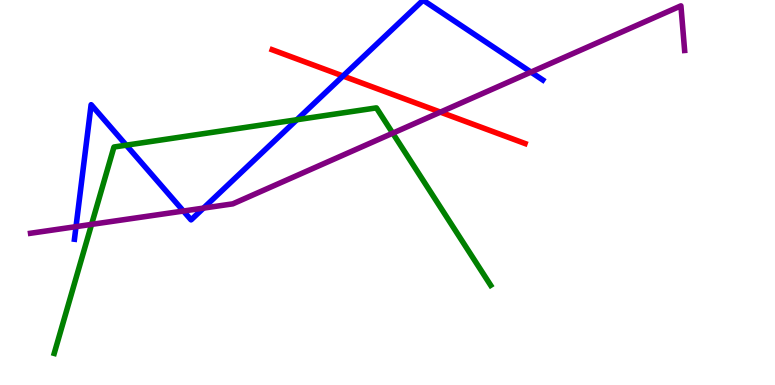[{'lines': ['blue', 'red'], 'intersections': [{'x': 4.43, 'y': 8.03}]}, {'lines': ['green', 'red'], 'intersections': []}, {'lines': ['purple', 'red'], 'intersections': [{'x': 5.68, 'y': 7.09}]}, {'lines': ['blue', 'green'], 'intersections': [{'x': 1.63, 'y': 6.23}, {'x': 3.83, 'y': 6.89}]}, {'lines': ['blue', 'purple'], 'intersections': [{'x': 0.981, 'y': 4.11}, {'x': 2.37, 'y': 4.52}, {'x': 2.63, 'y': 4.59}, {'x': 6.85, 'y': 8.13}]}, {'lines': ['green', 'purple'], 'intersections': [{'x': 1.18, 'y': 4.17}, {'x': 5.07, 'y': 6.54}]}]